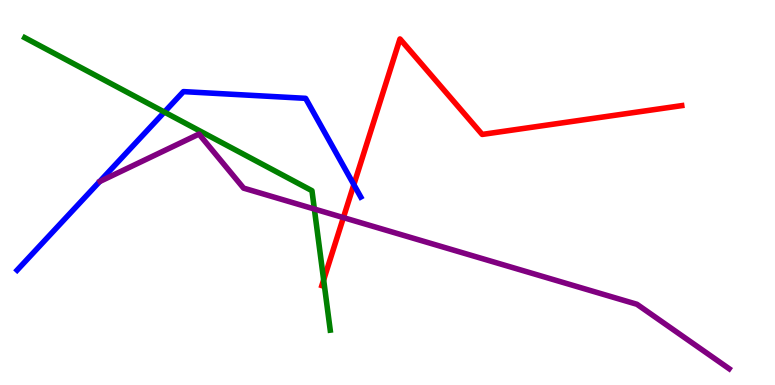[{'lines': ['blue', 'red'], 'intersections': [{'x': 4.57, 'y': 5.2}]}, {'lines': ['green', 'red'], 'intersections': [{'x': 4.18, 'y': 2.73}]}, {'lines': ['purple', 'red'], 'intersections': [{'x': 4.43, 'y': 4.35}]}, {'lines': ['blue', 'green'], 'intersections': [{'x': 2.12, 'y': 7.09}]}, {'lines': ['blue', 'purple'], 'intersections': []}, {'lines': ['green', 'purple'], 'intersections': [{'x': 4.06, 'y': 4.57}]}]